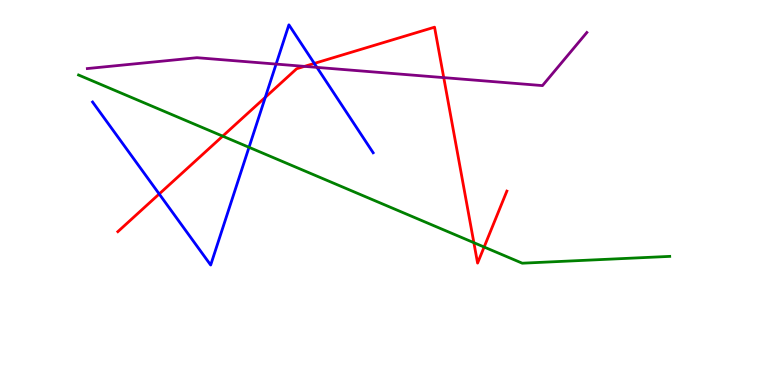[{'lines': ['blue', 'red'], 'intersections': [{'x': 2.05, 'y': 4.96}, {'x': 3.42, 'y': 7.47}, {'x': 4.06, 'y': 8.35}]}, {'lines': ['green', 'red'], 'intersections': [{'x': 2.87, 'y': 6.46}, {'x': 6.11, 'y': 3.7}, {'x': 6.25, 'y': 3.58}]}, {'lines': ['purple', 'red'], 'intersections': [{'x': 3.93, 'y': 8.28}, {'x': 5.73, 'y': 7.98}]}, {'lines': ['blue', 'green'], 'intersections': [{'x': 3.21, 'y': 6.17}]}, {'lines': ['blue', 'purple'], 'intersections': [{'x': 3.56, 'y': 8.34}, {'x': 4.09, 'y': 8.25}]}, {'lines': ['green', 'purple'], 'intersections': []}]